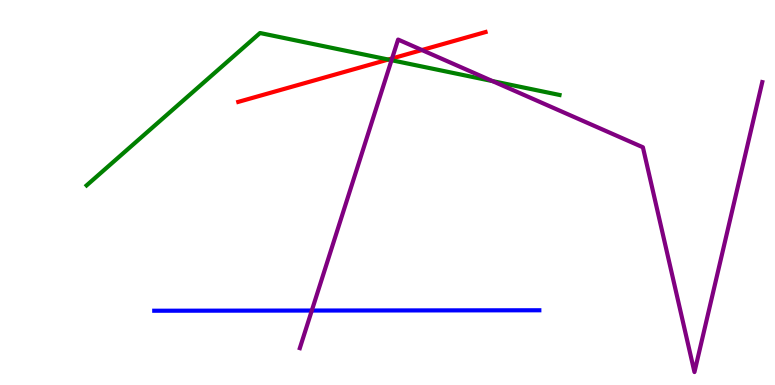[{'lines': ['blue', 'red'], 'intersections': []}, {'lines': ['green', 'red'], 'intersections': [{'x': 5.01, 'y': 8.45}]}, {'lines': ['purple', 'red'], 'intersections': [{'x': 5.06, 'y': 8.48}, {'x': 5.44, 'y': 8.7}]}, {'lines': ['blue', 'green'], 'intersections': []}, {'lines': ['blue', 'purple'], 'intersections': [{'x': 4.02, 'y': 1.93}]}, {'lines': ['green', 'purple'], 'intersections': [{'x': 5.05, 'y': 8.44}, {'x': 6.35, 'y': 7.89}]}]